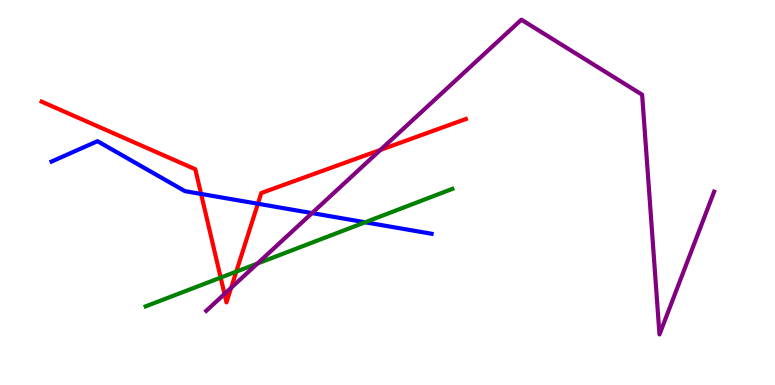[{'lines': ['blue', 'red'], 'intersections': [{'x': 2.59, 'y': 4.96}, {'x': 3.33, 'y': 4.71}]}, {'lines': ['green', 'red'], 'intersections': [{'x': 2.85, 'y': 2.79}, {'x': 3.05, 'y': 2.94}]}, {'lines': ['purple', 'red'], 'intersections': [{'x': 2.9, 'y': 2.36}, {'x': 2.98, 'y': 2.52}, {'x': 4.91, 'y': 6.11}]}, {'lines': ['blue', 'green'], 'intersections': [{'x': 4.71, 'y': 4.23}]}, {'lines': ['blue', 'purple'], 'intersections': [{'x': 4.03, 'y': 4.46}]}, {'lines': ['green', 'purple'], 'intersections': [{'x': 3.32, 'y': 3.16}]}]